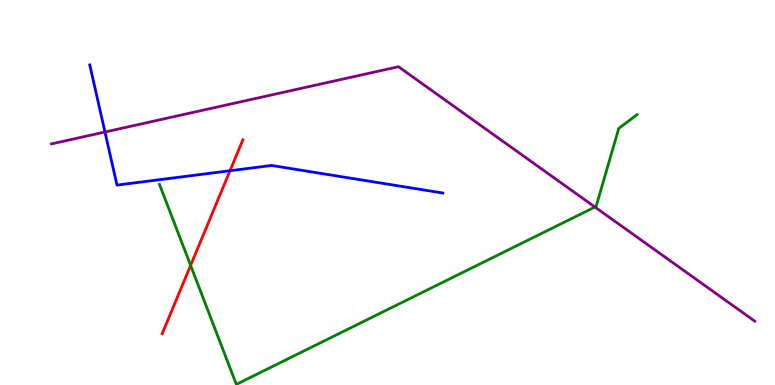[{'lines': ['blue', 'red'], 'intersections': [{'x': 2.97, 'y': 5.57}]}, {'lines': ['green', 'red'], 'intersections': [{'x': 2.46, 'y': 3.11}]}, {'lines': ['purple', 'red'], 'intersections': []}, {'lines': ['blue', 'green'], 'intersections': []}, {'lines': ['blue', 'purple'], 'intersections': [{'x': 1.35, 'y': 6.57}]}, {'lines': ['green', 'purple'], 'intersections': [{'x': 7.68, 'y': 4.62}]}]